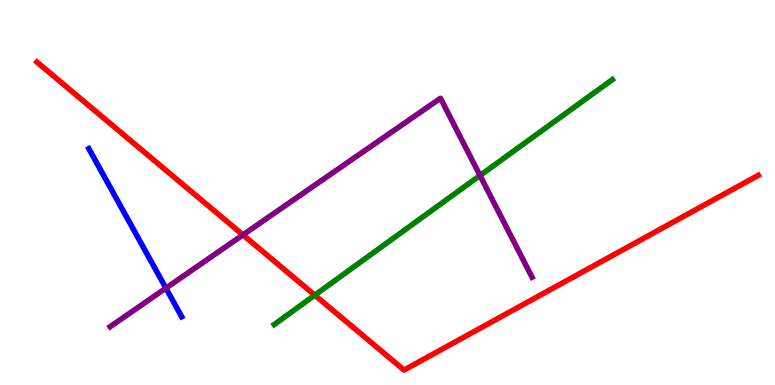[{'lines': ['blue', 'red'], 'intersections': []}, {'lines': ['green', 'red'], 'intersections': [{'x': 4.06, 'y': 2.33}]}, {'lines': ['purple', 'red'], 'intersections': [{'x': 3.13, 'y': 3.9}]}, {'lines': ['blue', 'green'], 'intersections': []}, {'lines': ['blue', 'purple'], 'intersections': [{'x': 2.14, 'y': 2.52}]}, {'lines': ['green', 'purple'], 'intersections': [{'x': 6.19, 'y': 5.44}]}]